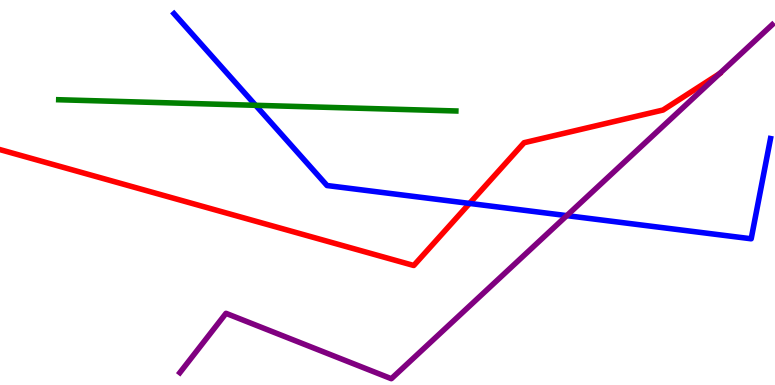[{'lines': ['blue', 'red'], 'intersections': [{'x': 6.06, 'y': 4.72}]}, {'lines': ['green', 'red'], 'intersections': []}, {'lines': ['purple', 'red'], 'intersections': []}, {'lines': ['blue', 'green'], 'intersections': [{'x': 3.3, 'y': 7.26}]}, {'lines': ['blue', 'purple'], 'intersections': [{'x': 7.31, 'y': 4.4}]}, {'lines': ['green', 'purple'], 'intersections': []}]